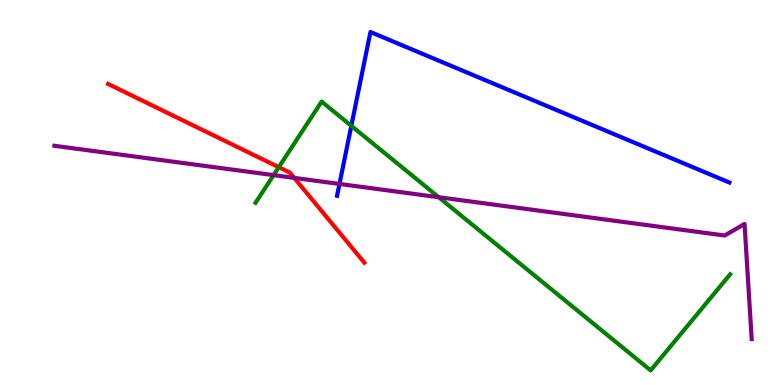[{'lines': ['blue', 'red'], 'intersections': []}, {'lines': ['green', 'red'], 'intersections': [{'x': 3.6, 'y': 5.66}]}, {'lines': ['purple', 'red'], 'intersections': [{'x': 3.8, 'y': 5.38}]}, {'lines': ['blue', 'green'], 'intersections': [{'x': 4.53, 'y': 6.73}]}, {'lines': ['blue', 'purple'], 'intersections': [{'x': 4.38, 'y': 5.22}]}, {'lines': ['green', 'purple'], 'intersections': [{'x': 3.53, 'y': 5.45}, {'x': 5.66, 'y': 4.88}]}]